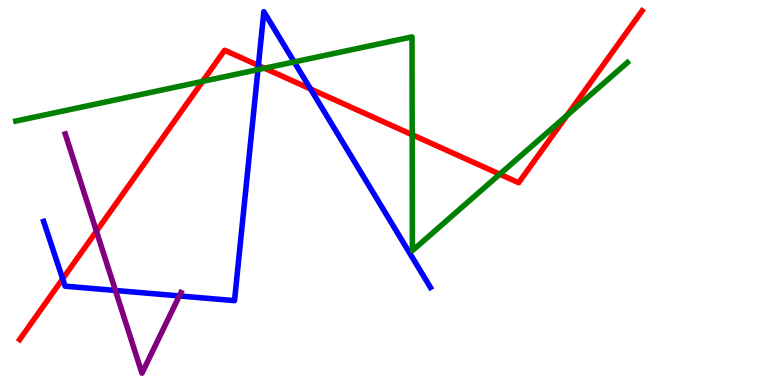[{'lines': ['blue', 'red'], 'intersections': [{'x': 0.809, 'y': 2.76}, {'x': 3.33, 'y': 8.3}, {'x': 4.01, 'y': 7.69}]}, {'lines': ['green', 'red'], 'intersections': [{'x': 2.61, 'y': 7.89}, {'x': 3.41, 'y': 8.23}, {'x': 5.32, 'y': 6.5}, {'x': 6.45, 'y': 5.48}, {'x': 7.32, 'y': 7.0}]}, {'lines': ['purple', 'red'], 'intersections': [{'x': 1.24, 'y': 3.99}]}, {'lines': ['blue', 'green'], 'intersections': [{'x': 3.33, 'y': 8.19}, {'x': 3.8, 'y': 8.39}]}, {'lines': ['blue', 'purple'], 'intersections': [{'x': 1.49, 'y': 2.46}, {'x': 2.31, 'y': 2.31}]}, {'lines': ['green', 'purple'], 'intersections': []}]